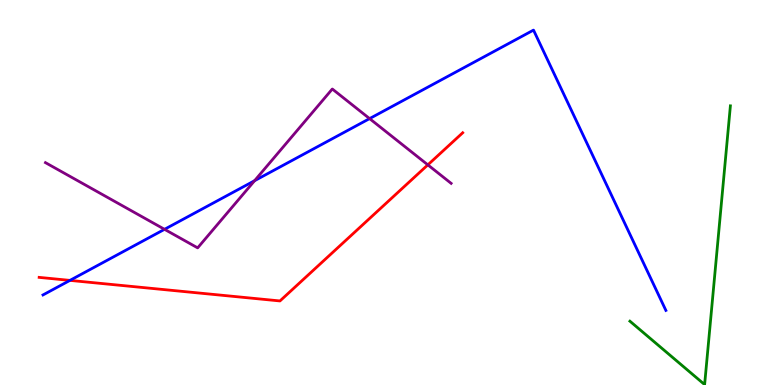[{'lines': ['blue', 'red'], 'intersections': [{'x': 0.903, 'y': 2.72}]}, {'lines': ['green', 'red'], 'intersections': []}, {'lines': ['purple', 'red'], 'intersections': [{'x': 5.52, 'y': 5.72}]}, {'lines': ['blue', 'green'], 'intersections': []}, {'lines': ['blue', 'purple'], 'intersections': [{'x': 2.12, 'y': 4.04}, {'x': 3.29, 'y': 5.31}, {'x': 4.77, 'y': 6.92}]}, {'lines': ['green', 'purple'], 'intersections': []}]